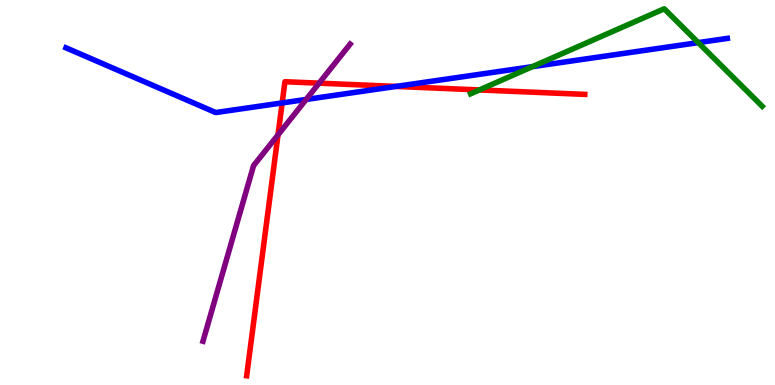[{'lines': ['blue', 'red'], 'intersections': [{'x': 3.64, 'y': 7.33}, {'x': 5.11, 'y': 7.76}]}, {'lines': ['green', 'red'], 'intersections': [{'x': 6.19, 'y': 7.66}]}, {'lines': ['purple', 'red'], 'intersections': [{'x': 3.59, 'y': 6.5}, {'x': 4.12, 'y': 7.84}]}, {'lines': ['blue', 'green'], 'intersections': [{'x': 6.87, 'y': 8.27}, {'x': 9.01, 'y': 8.89}]}, {'lines': ['blue', 'purple'], 'intersections': [{'x': 3.95, 'y': 7.42}]}, {'lines': ['green', 'purple'], 'intersections': []}]